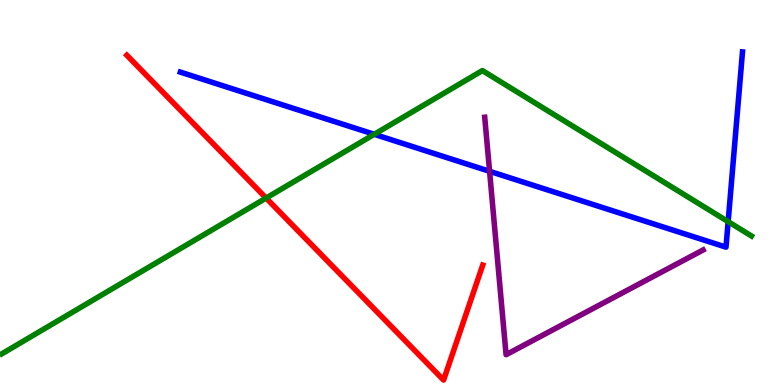[{'lines': ['blue', 'red'], 'intersections': []}, {'lines': ['green', 'red'], 'intersections': [{'x': 3.43, 'y': 4.86}]}, {'lines': ['purple', 'red'], 'intersections': []}, {'lines': ['blue', 'green'], 'intersections': [{'x': 4.83, 'y': 6.51}, {'x': 9.4, 'y': 4.24}]}, {'lines': ['blue', 'purple'], 'intersections': [{'x': 6.32, 'y': 5.55}]}, {'lines': ['green', 'purple'], 'intersections': []}]